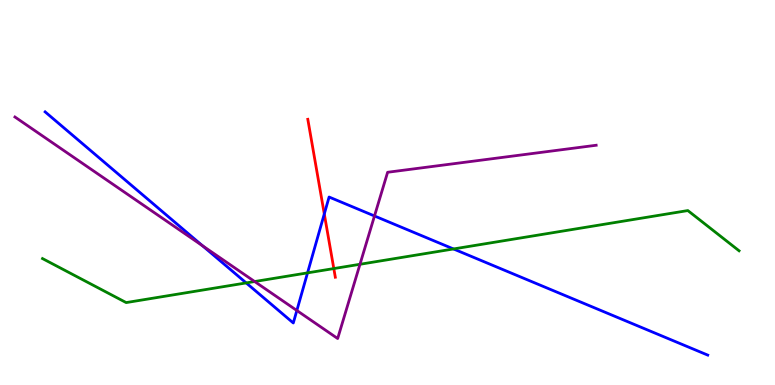[{'lines': ['blue', 'red'], 'intersections': [{'x': 4.18, 'y': 4.44}]}, {'lines': ['green', 'red'], 'intersections': [{'x': 4.31, 'y': 3.02}]}, {'lines': ['purple', 'red'], 'intersections': []}, {'lines': ['blue', 'green'], 'intersections': [{'x': 3.18, 'y': 2.65}, {'x': 3.97, 'y': 2.91}, {'x': 5.85, 'y': 3.53}]}, {'lines': ['blue', 'purple'], 'intersections': [{'x': 2.61, 'y': 3.62}, {'x': 3.83, 'y': 1.94}, {'x': 4.83, 'y': 4.39}]}, {'lines': ['green', 'purple'], 'intersections': [{'x': 3.29, 'y': 2.69}, {'x': 4.64, 'y': 3.14}]}]